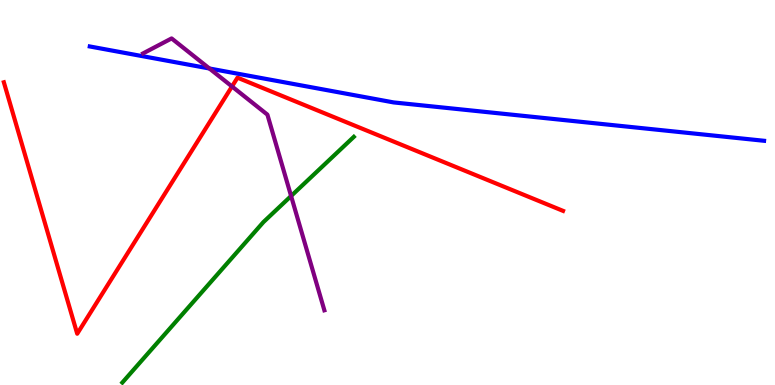[{'lines': ['blue', 'red'], 'intersections': []}, {'lines': ['green', 'red'], 'intersections': []}, {'lines': ['purple', 'red'], 'intersections': [{'x': 2.99, 'y': 7.75}]}, {'lines': ['blue', 'green'], 'intersections': []}, {'lines': ['blue', 'purple'], 'intersections': [{'x': 2.7, 'y': 8.22}]}, {'lines': ['green', 'purple'], 'intersections': [{'x': 3.76, 'y': 4.91}]}]